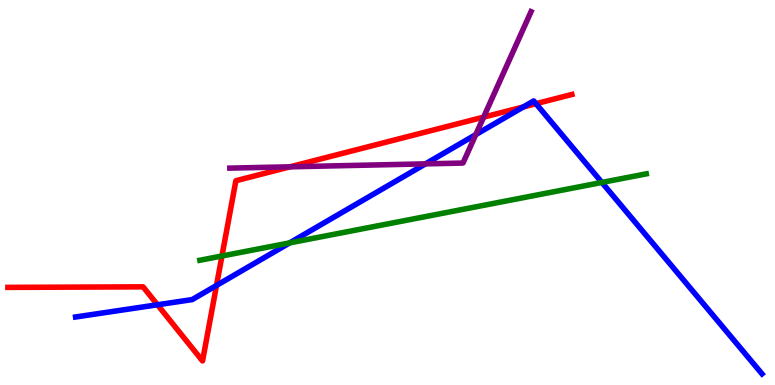[{'lines': ['blue', 'red'], 'intersections': [{'x': 2.03, 'y': 2.08}, {'x': 2.79, 'y': 2.59}, {'x': 6.75, 'y': 7.22}, {'x': 6.92, 'y': 7.31}]}, {'lines': ['green', 'red'], 'intersections': [{'x': 2.86, 'y': 3.35}]}, {'lines': ['purple', 'red'], 'intersections': [{'x': 3.74, 'y': 5.67}, {'x': 6.24, 'y': 6.96}]}, {'lines': ['blue', 'green'], 'intersections': [{'x': 3.74, 'y': 3.69}, {'x': 7.77, 'y': 5.26}]}, {'lines': ['blue', 'purple'], 'intersections': [{'x': 5.49, 'y': 5.74}, {'x': 6.14, 'y': 6.5}]}, {'lines': ['green', 'purple'], 'intersections': []}]